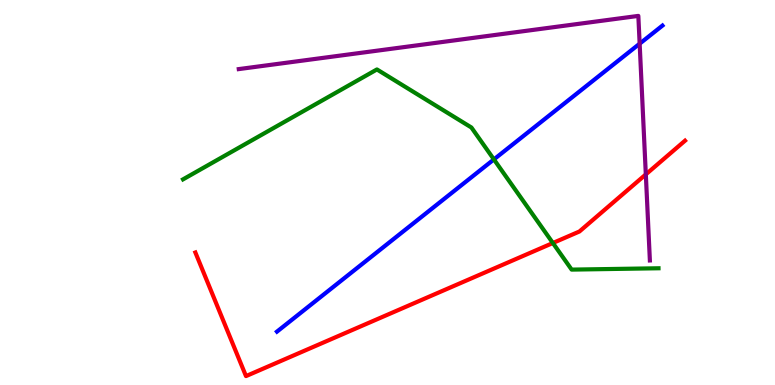[{'lines': ['blue', 'red'], 'intersections': []}, {'lines': ['green', 'red'], 'intersections': [{'x': 7.13, 'y': 3.69}]}, {'lines': ['purple', 'red'], 'intersections': [{'x': 8.33, 'y': 5.47}]}, {'lines': ['blue', 'green'], 'intersections': [{'x': 6.37, 'y': 5.86}]}, {'lines': ['blue', 'purple'], 'intersections': [{'x': 8.25, 'y': 8.86}]}, {'lines': ['green', 'purple'], 'intersections': []}]